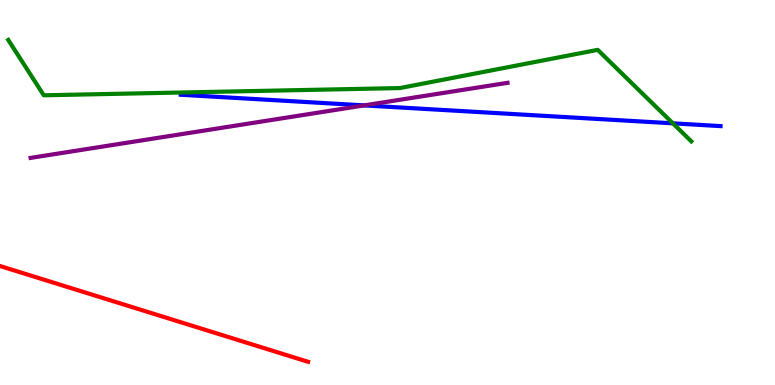[{'lines': ['blue', 'red'], 'intersections': []}, {'lines': ['green', 'red'], 'intersections': []}, {'lines': ['purple', 'red'], 'intersections': []}, {'lines': ['blue', 'green'], 'intersections': [{'x': 8.68, 'y': 6.8}]}, {'lines': ['blue', 'purple'], 'intersections': [{'x': 4.7, 'y': 7.26}]}, {'lines': ['green', 'purple'], 'intersections': []}]